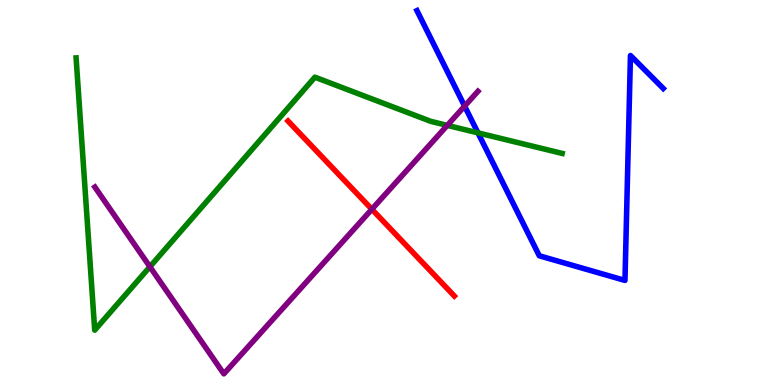[{'lines': ['blue', 'red'], 'intersections': []}, {'lines': ['green', 'red'], 'intersections': []}, {'lines': ['purple', 'red'], 'intersections': [{'x': 4.8, 'y': 4.56}]}, {'lines': ['blue', 'green'], 'intersections': [{'x': 6.17, 'y': 6.55}]}, {'lines': ['blue', 'purple'], 'intersections': [{'x': 5.99, 'y': 7.24}]}, {'lines': ['green', 'purple'], 'intersections': [{'x': 1.93, 'y': 3.07}, {'x': 5.77, 'y': 6.74}]}]